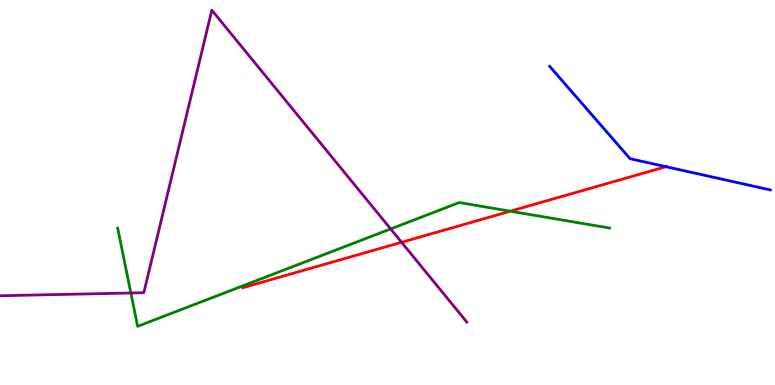[{'lines': ['blue', 'red'], 'intersections': [{'x': 8.59, 'y': 5.67}]}, {'lines': ['green', 'red'], 'intersections': [{'x': 6.58, 'y': 4.51}]}, {'lines': ['purple', 'red'], 'intersections': [{'x': 5.18, 'y': 3.71}]}, {'lines': ['blue', 'green'], 'intersections': []}, {'lines': ['blue', 'purple'], 'intersections': []}, {'lines': ['green', 'purple'], 'intersections': [{'x': 1.69, 'y': 2.39}, {'x': 5.04, 'y': 4.05}]}]